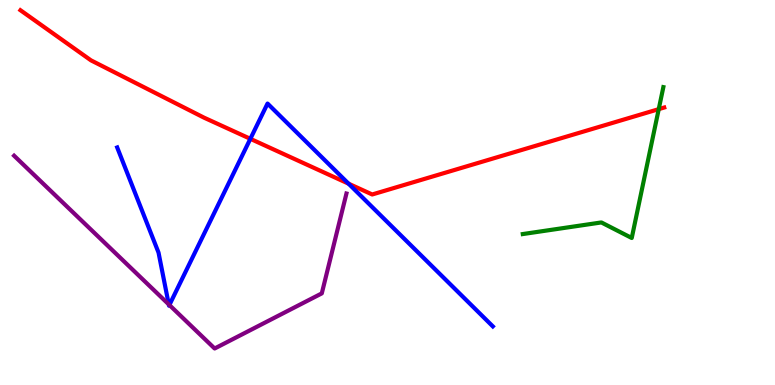[{'lines': ['blue', 'red'], 'intersections': [{'x': 3.23, 'y': 6.39}, {'x': 4.5, 'y': 5.23}]}, {'lines': ['green', 'red'], 'intersections': [{'x': 8.5, 'y': 7.17}]}, {'lines': ['purple', 'red'], 'intersections': []}, {'lines': ['blue', 'green'], 'intersections': []}, {'lines': ['blue', 'purple'], 'intersections': [{'x': 2.18, 'y': 2.09}, {'x': 2.19, 'y': 2.08}]}, {'lines': ['green', 'purple'], 'intersections': []}]